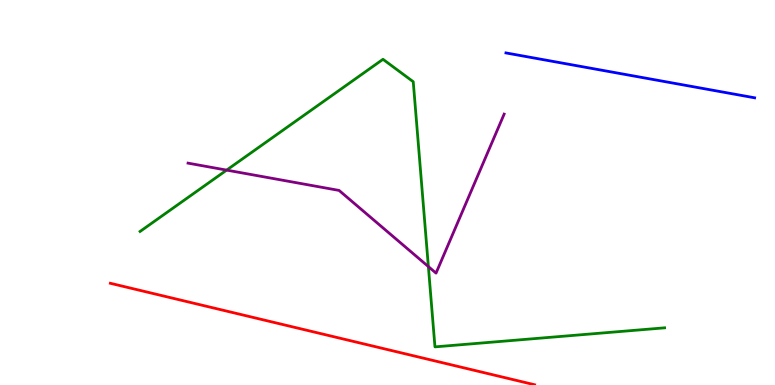[{'lines': ['blue', 'red'], 'intersections': []}, {'lines': ['green', 'red'], 'intersections': []}, {'lines': ['purple', 'red'], 'intersections': []}, {'lines': ['blue', 'green'], 'intersections': []}, {'lines': ['blue', 'purple'], 'intersections': []}, {'lines': ['green', 'purple'], 'intersections': [{'x': 2.92, 'y': 5.58}, {'x': 5.53, 'y': 3.08}]}]